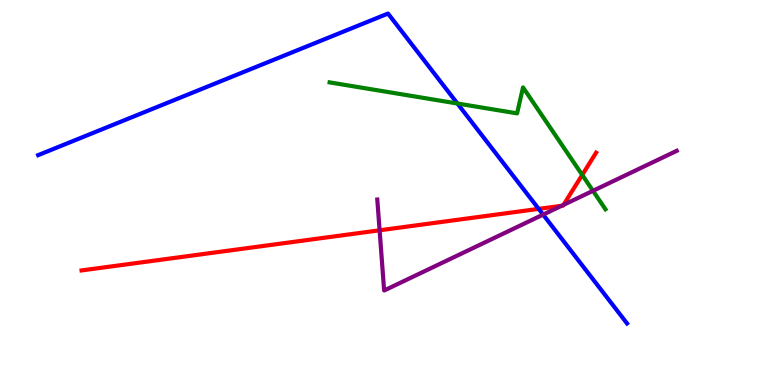[{'lines': ['blue', 'red'], 'intersections': [{'x': 6.95, 'y': 4.57}]}, {'lines': ['green', 'red'], 'intersections': [{'x': 7.51, 'y': 5.46}]}, {'lines': ['purple', 'red'], 'intersections': [{'x': 4.9, 'y': 4.02}, {'x': 7.25, 'y': 4.65}, {'x': 7.27, 'y': 4.68}]}, {'lines': ['blue', 'green'], 'intersections': [{'x': 5.9, 'y': 7.31}]}, {'lines': ['blue', 'purple'], 'intersections': [{'x': 7.01, 'y': 4.43}]}, {'lines': ['green', 'purple'], 'intersections': [{'x': 7.65, 'y': 5.04}]}]